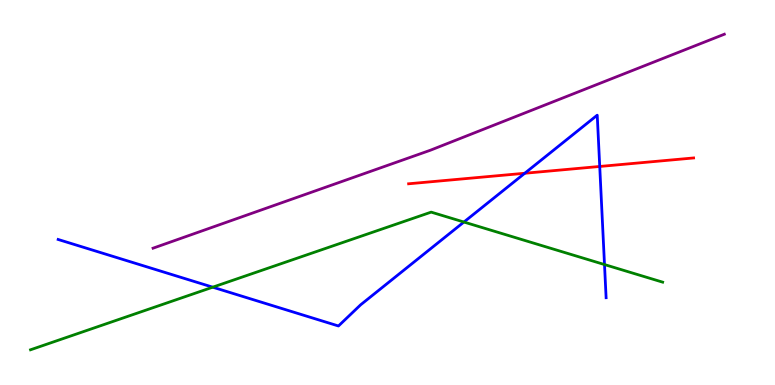[{'lines': ['blue', 'red'], 'intersections': [{'x': 6.77, 'y': 5.5}, {'x': 7.74, 'y': 5.68}]}, {'lines': ['green', 'red'], 'intersections': []}, {'lines': ['purple', 'red'], 'intersections': []}, {'lines': ['blue', 'green'], 'intersections': [{'x': 2.75, 'y': 2.54}, {'x': 5.99, 'y': 4.23}, {'x': 7.8, 'y': 3.13}]}, {'lines': ['blue', 'purple'], 'intersections': []}, {'lines': ['green', 'purple'], 'intersections': []}]